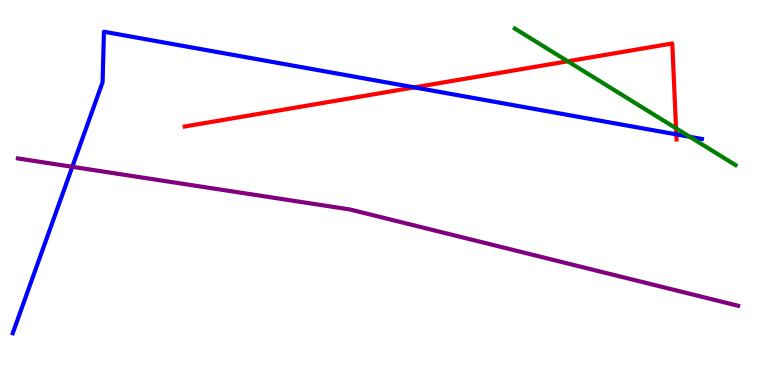[{'lines': ['blue', 'red'], 'intersections': [{'x': 5.35, 'y': 7.73}, {'x': 8.73, 'y': 6.51}]}, {'lines': ['green', 'red'], 'intersections': [{'x': 7.33, 'y': 8.41}, {'x': 8.72, 'y': 6.67}]}, {'lines': ['purple', 'red'], 'intersections': []}, {'lines': ['blue', 'green'], 'intersections': [{'x': 8.9, 'y': 6.45}]}, {'lines': ['blue', 'purple'], 'intersections': [{'x': 0.933, 'y': 5.67}]}, {'lines': ['green', 'purple'], 'intersections': []}]